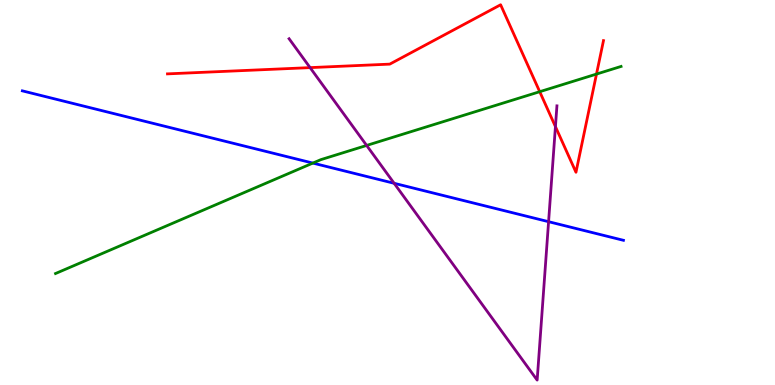[{'lines': ['blue', 'red'], 'intersections': []}, {'lines': ['green', 'red'], 'intersections': [{'x': 6.96, 'y': 7.62}, {'x': 7.7, 'y': 8.08}]}, {'lines': ['purple', 'red'], 'intersections': [{'x': 4.0, 'y': 8.24}, {'x': 7.17, 'y': 6.71}]}, {'lines': ['blue', 'green'], 'intersections': [{'x': 4.04, 'y': 5.76}]}, {'lines': ['blue', 'purple'], 'intersections': [{'x': 5.09, 'y': 5.24}, {'x': 7.08, 'y': 4.24}]}, {'lines': ['green', 'purple'], 'intersections': [{'x': 4.73, 'y': 6.22}]}]